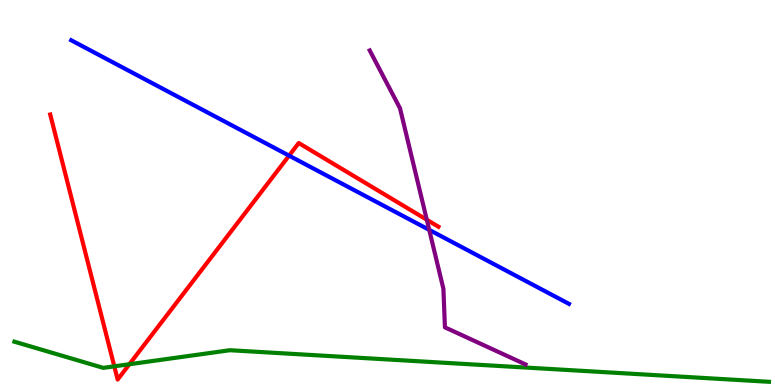[{'lines': ['blue', 'red'], 'intersections': [{'x': 3.73, 'y': 5.96}]}, {'lines': ['green', 'red'], 'intersections': [{'x': 1.47, 'y': 0.485}, {'x': 1.67, 'y': 0.539}]}, {'lines': ['purple', 'red'], 'intersections': [{'x': 5.51, 'y': 4.29}]}, {'lines': ['blue', 'green'], 'intersections': []}, {'lines': ['blue', 'purple'], 'intersections': [{'x': 5.54, 'y': 4.03}]}, {'lines': ['green', 'purple'], 'intersections': []}]